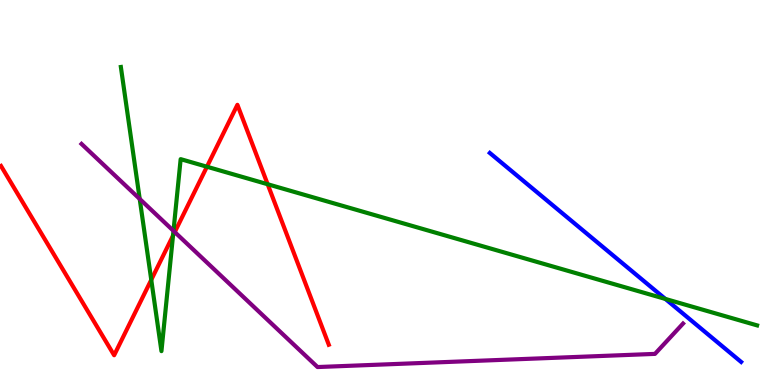[{'lines': ['blue', 'red'], 'intersections': []}, {'lines': ['green', 'red'], 'intersections': [{'x': 1.95, 'y': 2.73}, {'x': 2.23, 'y': 3.88}, {'x': 2.67, 'y': 5.67}, {'x': 3.45, 'y': 5.21}]}, {'lines': ['purple', 'red'], 'intersections': [{'x': 2.26, 'y': 3.97}]}, {'lines': ['blue', 'green'], 'intersections': [{'x': 8.59, 'y': 2.24}]}, {'lines': ['blue', 'purple'], 'intersections': []}, {'lines': ['green', 'purple'], 'intersections': [{'x': 1.8, 'y': 4.83}, {'x': 2.24, 'y': 4.0}]}]